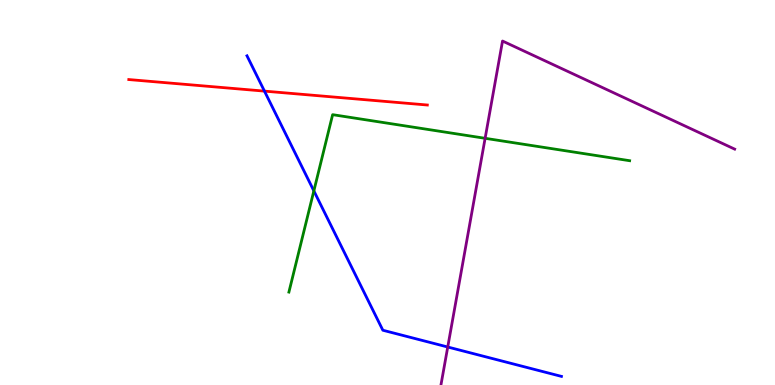[{'lines': ['blue', 'red'], 'intersections': [{'x': 3.41, 'y': 7.63}]}, {'lines': ['green', 'red'], 'intersections': []}, {'lines': ['purple', 'red'], 'intersections': []}, {'lines': ['blue', 'green'], 'intersections': [{'x': 4.05, 'y': 5.04}]}, {'lines': ['blue', 'purple'], 'intersections': [{'x': 5.78, 'y': 0.987}]}, {'lines': ['green', 'purple'], 'intersections': [{'x': 6.26, 'y': 6.41}]}]